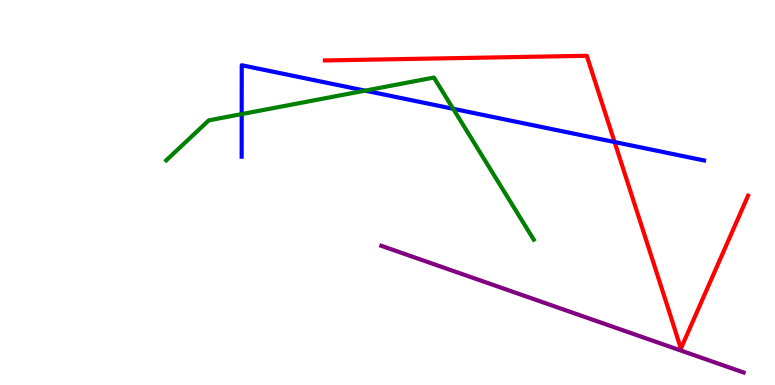[{'lines': ['blue', 'red'], 'intersections': [{'x': 7.93, 'y': 6.31}]}, {'lines': ['green', 'red'], 'intersections': []}, {'lines': ['purple', 'red'], 'intersections': []}, {'lines': ['blue', 'green'], 'intersections': [{'x': 3.12, 'y': 7.04}, {'x': 4.71, 'y': 7.65}, {'x': 5.85, 'y': 7.17}]}, {'lines': ['blue', 'purple'], 'intersections': []}, {'lines': ['green', 'purple'], 'intersections': []}]